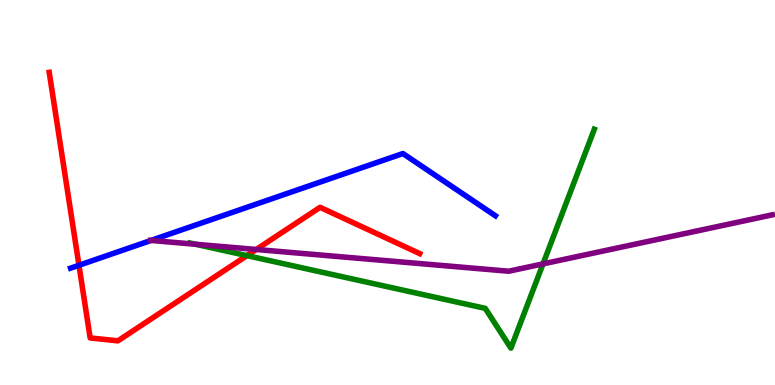[{'lines': ['blue', 'red'], 'intersections': [{'x': 1.02, 'y': 3.11}]}, {'lines': ['green', 'red'], 'intersections': [{'x': 3.19, 'y': 3.36}]}, {'lines': ['purple', 'red'], 'intersections': [{'x': 3.31, 'y': 3.52}]}, {'lines': ['blue', 'green'], 'intersections': []}, {'lines': ['blue', 'purple'], 'intersections': [{'x': 1.95, 'y': 3.76}]}, {'lines': ['green', 'purple'], 'intersections': [{'x': 2.52, 'y': 3.66}, {'x': 7.01, 'y': 3.15}]}]